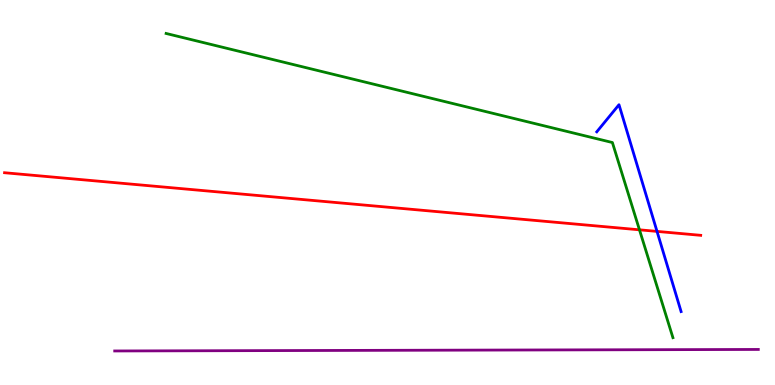[{'lines': ['blue', 'red'], 'intersections': [{'x': 8.48, 'y': 3.99}]}, {'lines': ['green', 'red'], 'intersections': [{'x': 8.25, 'y': 4.03}]}, {'lines': ['purple', 'red'], 'intersections': []}, {'lines': ['blue', 'green'], 'intersections': []}, {'lines': ['blue', 'purple'], 'intersections': []}, {'lines': ['green', 'purple'], 'intersections': []}]